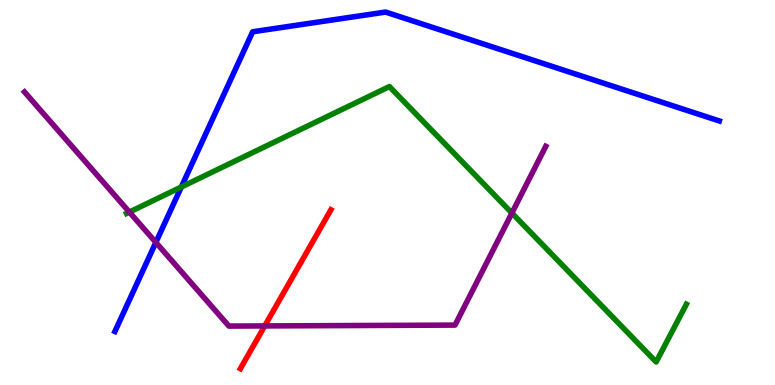[{'lines': ['blue', 'red'], 'intersections': []}, {'lines': ['green', 'red'], 'intersections': []}, {'lines': ['purple', 'red'], 'intersections': [{'x': 3.42, 'y': 1.53}]}, {'lines': ['blue', 'green'], 'intersections': [{'x': 2.34, 'y': 5.14}]}, {'lines': ['blue', 'purple'], 'intersections': [{'x': 2.01, 'y': 3.7}]}, {'lines': ['green', 'purple'], 'intersections': [{'x': 1.67, 'y': 4.49}, {'x': 6.61, 'y': 4.47}]}]